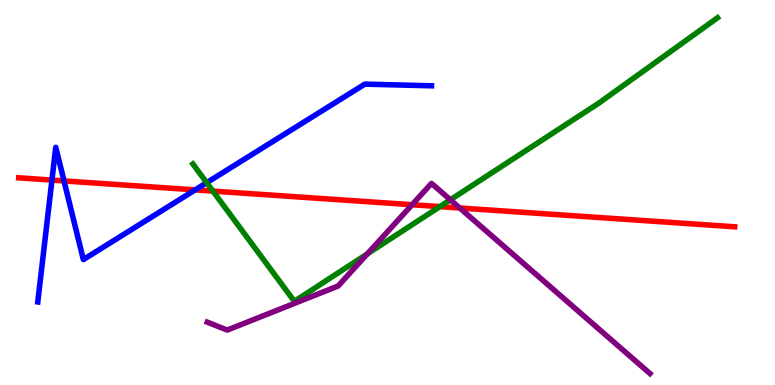[{'lines': ['blue', 'red'], 'intersections': [{'x': 0.67, 'y': 5.32}, {'x': 0.826, 'y': 5.3}, {'x': 2.52, 'y': 5.07}]}, {'lines': ['green', 'red'], 'intersections': [{'x': 2.75, 'y': 5.04}, {'x': 5.68, 'y': 4.63}]}, {'lines': ['purple', 'red'], 'intersections': [{'x': 5.32, 'y': 4.68}, {'x': 5.93, 'y': 4.6}]}, {'lines': ['blue', 'green'], 'intersections': [{'x': 2.67, 'y': 5.25}]}, {'lines': ['blue', 'purple'], 'intersections': []}, {'lines': ['green', 'purple'], 'intersections': [{'x': 4.74, 'y': 3.41}, {'x': 5.81, 'y': 4.81}]}]